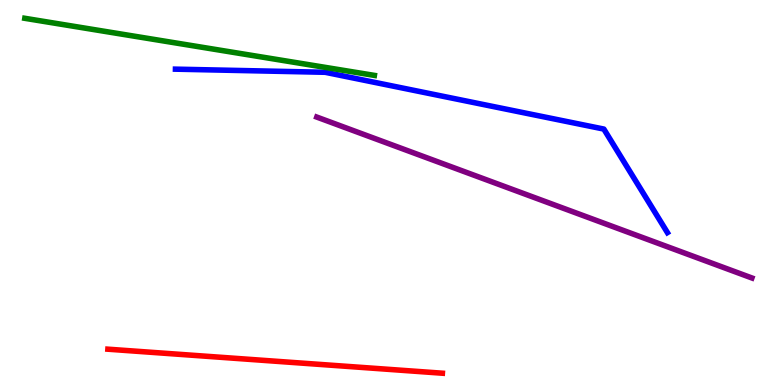[{'lines': ['blue', 'red'], 'intersections': []}, {'lines': ['green', 'red'], 'intersections': []}, {'lines': ['purple', 'red'], 'intersections': []}, {'lines': ['blue', 'green'], 'intersections': []}, {'lines': ['blue', 'purple'], 'intersections': []}, {'lines': ['green', 'purple'], 'intersections': []}]